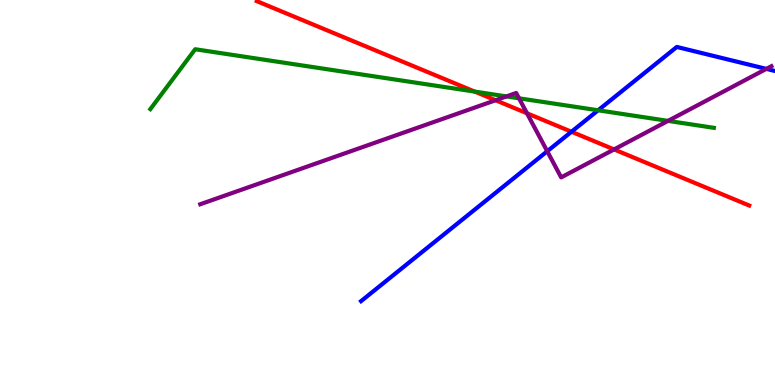[{'lines': ['blue', 'red'], 'intersections': [{'x': 7.37, 'y': 6.58}]}, {'lines': ['green', 'red'], 'intersections': [{'x': 6.13, 'y': 7.62}]}, {'lines': ['purple', 'red'], 'intersections': [{'x': 6.39, 'y': 7.4}, {'x': 6.8, 'y': 7.06}, {'x': 7.92, 'y': 6.12}]}, {'lines': ['blue', 'green'], 'intersections': [{'x': 7.72, 'y': 7.14}]}, {'lines': ['blue', 'purple'], 'intersections': [{'x': 7.06, 'y': 6.07}, {'x': 9.89, 'y': 8.21}]}, {'lines': ['green', 'purple'], 'intersections': [{'x': 6.54, 'y': 7.5}, {'x': 6.7, 'y': 7.45}, {'x': 8.62, 'y': 6.86}]}]